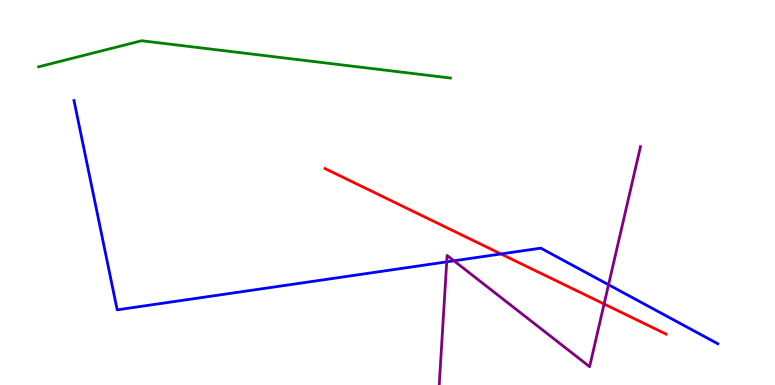[{'lines': ['blue', 'red'], 'intersections': [{'x': 6.46, 'y': 3.4}]}, {'lines': ['green', 'red'], 'intersections': []}, {'lines': ['purple', 'red'], 'intersections': [{'x': 7.79, 'y': 2.1}]}, {'lines': ['blue', 'green'], 'intersections': []}, {'lines': ['blue', 'purple'], 'intersections': [{'x': 5.76, 'y': 3.2}, {'x': 5.86, 'y': 3.23}, {'x': 7.85, 'y': 2.6}]}, {'lines': ['green', 'purple'], 'intersections': []}]